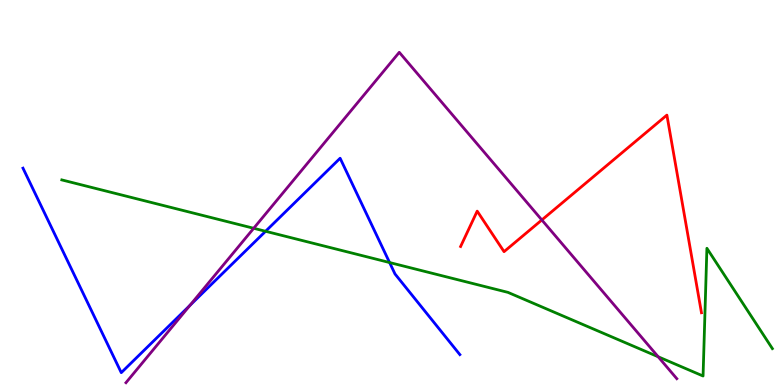[{'lines': ['blue', 'red'], 'intersections': []}, {'lines': ['green', 'red'], 'intersections': []}, {'lines': ['purple', 'red'], 'intersections': [{'x': 6.99, 'y': 4.29}]}, {'lines': ['blue', 'green'], 'intersections': [{'x': 3.43, 'y': 3.99}, {'x': 5.03, 'y': 3.18}]}, {'lines': ['blue', 'purple'], 'intersections': [{'x': 2.45, 'y': 2.06}]}, {'lines': ['green', 'purple'], 'intersections': [{'x': 3.27, 'y': 4.07}, {'x': 8.49, 'y': 0.733}]}]